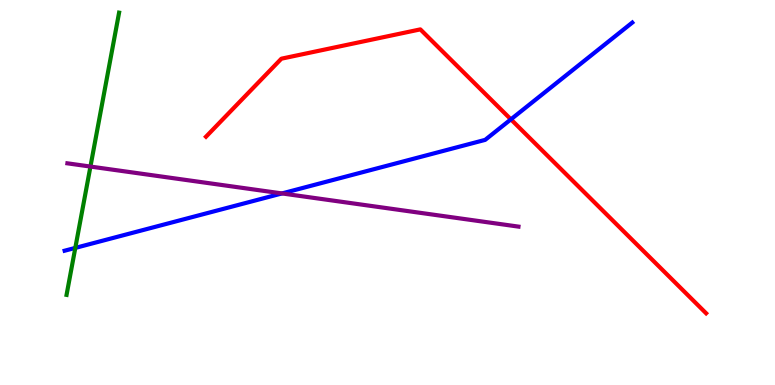[{'lines': ['blue', 'red'], 'intersections': [{'x': 6.59, 'y': 6.9}]}, {'lines': ['green', 'red'], 'intersections': []}, {'lines': ['purple', 'red'], 'intersections': []}, {'lines': ['blue', 'green'], 'intersections': [{'x': 0.972, 'y': 3.56}]}, {'lines': ['blue', 'purple'], 'intersections': [{'x': 3.64, 'y': 4.98}]}, {'lines': ['green', 'purple'], 'intersections': [{'x': 1.17, 'y': 5.67}]}]